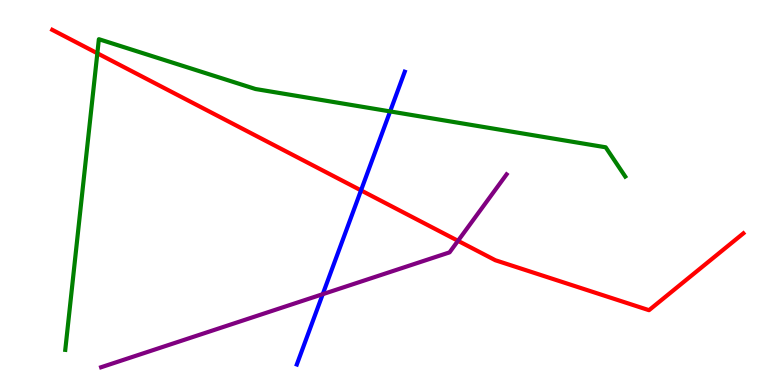[{'lines': ['blue', 'red'], 'intersections': [{'x': 4.66, 'y': 5.05}]}, {'lines': ['green', 'red'], 'intersections': [{'x': 1.26, 'y': 8.62}]}, {'lines': ['purple', 'red'], 'intersections': [{'x': 5.91, 'y': 3.75}]}, {'lines': ['blue', 'green'], 'intersections': [{'x': 5.03, 'y': 7.11}]}, {'lines': ['blue', 'purple'], 'intersections': [{'x': 4.16, 'y': 2.36}]}, {'lines': ['green', 'purple'], 'intersections': []}]